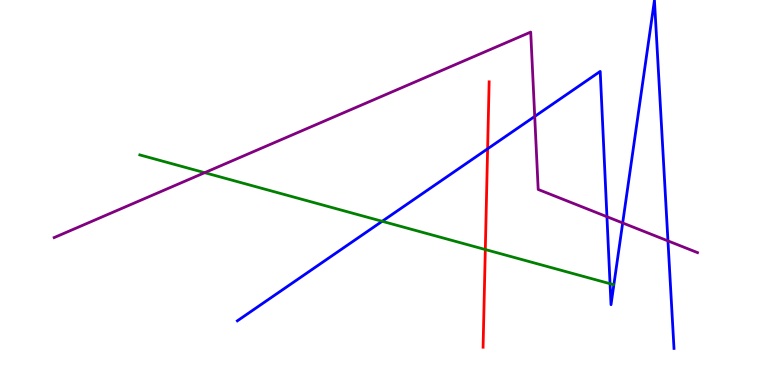[{'lines': ['blue', 'red'], 'intersections': [{'x': 6.29, 'y': 6.13}]}, {'lines': ['green', 'red'], 'intersections': [{'x': 6.26, 'y': 3.52}]}, {'lines': ['purple', 'red'], 'intersections': []}, {'lines': ['blue', 'green'], 'intersections': [{'x': 4.93, 'y': 4.25}, {'x': 7.87, 'y': 2.63}]}, {'lines': ['blue', 'purple'], 'intersections': [{'x': 6.9, 'y': 6.98}, {'x': 7.83, 'y': 4.37}, {'x': 8.03, 'y': 4.21}, {'x': 8.62, 'y': 3.74}]}, {'lines': ['green', 'purple'], 'intersections': [{'x': 2.64, 'y': 5.51}]}]